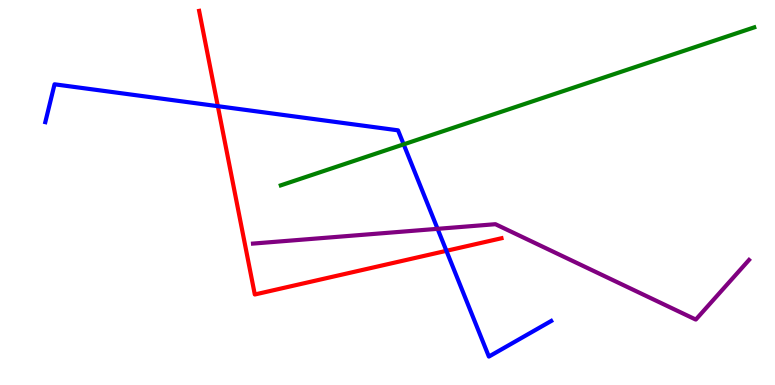[{'lines': ['blue', 'red'], 'intersections': [{'x': 2.81, 'y': 7.24}, {'x': 5.76, 'y': 3.49}]}, {'lines': ['green', 'red'], 'intersections': []}, {'lines': ['purple', 'red'], 'intersections': []}, {'lines': ['blue', 'green'], 'intersections': [{'x': 5.21, 'y': 6.25}]}, {'lines': ['blue', 'purple'], 'intersections': [{'x': 5.65, 'y': 4.06}]}, {'lines': ['green', 'purple'], 'intersections': []}]